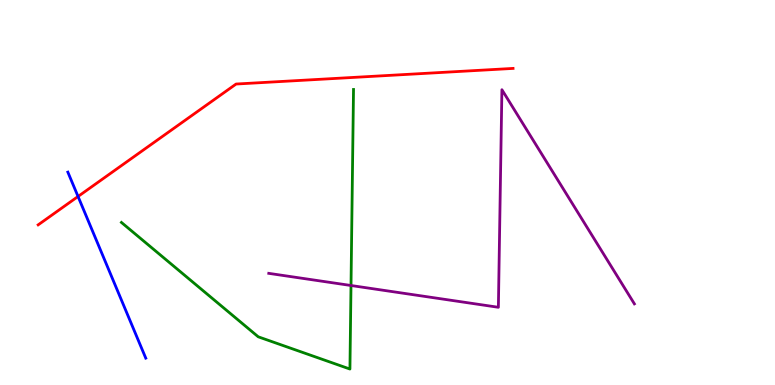[{'lines': ['blue', 'red'], 'intersections': [{'x': 1.01, 'y': 4.9}]}, {'lines': ['green', 'red'], 'intersections': []}, {'lines': ['purple', 'red'], 'intersections': []}, {'lines': ['blue', 'green'], 'intersections': []}, {'lines': ['blue', 'purple'], 'intersections': []}, {'lines': ['green', 'purple'], 'intersections': [{'x': 4.53, 'y': 2.58}]}]